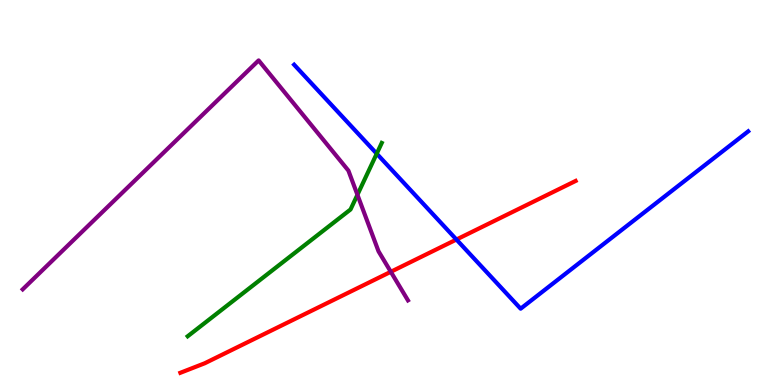[{'lines': ['blue', 'red'], 'intersections': [{'x': 5.89, 'y': 3.78}]}, {'lines': ['green', 'red'], 'intersections': []}, {'lines': ['purple', 'red'], 'intersections': [{'x': 5.04, 'y': 2.94}]}, {'lines': ['blue', 'green'], 'intersections': [{'x': 4.86, 'y': 6.01}]}, {'lines': ['blue', 'purple'], 'intersections': []}, {'lines': ['green', 'purple'], 'intersections': [{'x': 4.61, 'y': 4.94}]}]